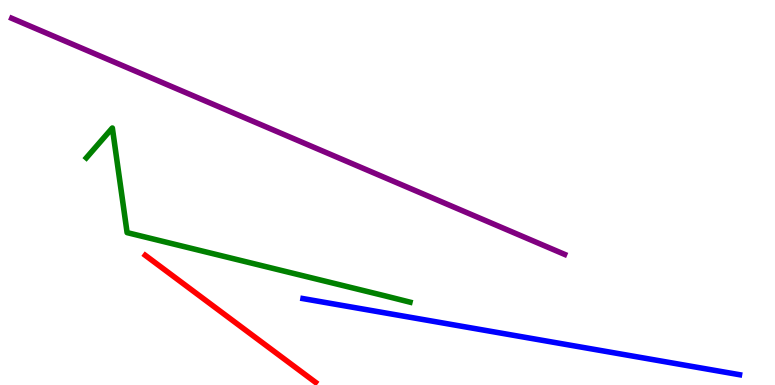[{'lines': ['blue', 'red'], 'intersections': []}, {'lines': ['green', 'red'], 'intersections': []}, {'lines': ['purple', 'red'], 'intersections': []}, {'lines': ['blue', 'green'], 'intersections': []}, {'lines': ['blue', 'purple'], 'intersections': []}, {'lines': ['green', 'purple'], 'intersections': []}]